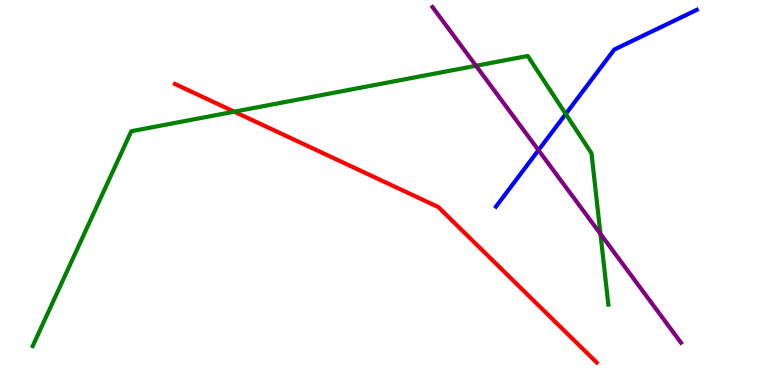[{'lines': ['blue', 'red'], 'intersections': []}, {'lines': ['green', 'red'], 'intersections': [{'x': 3.02, 'y': 7.1}]}, {'lines': ['purple', 'red'], 'intersections': []}, {'lines': ['blue', 'green'], 'intersections': [{'x': 7.3, 'y': 7.04}]}, {'lines': ['blue', 'purple'], 'intersections': [{'x': 6.95, 'y': 6.1}]}, {'lines': ['green', 'purple'], 'intersections': [{'x': 6.14, 'y': 8.29}, {'x': 7.75, 'y': 3.92}]}]